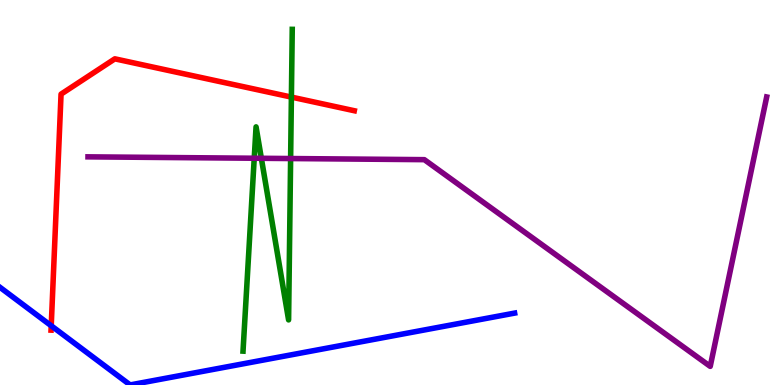[{'lines': ['blue', 'red'], 'intersections': [{'x': 0.661, 'y': 1.54}]}, {'lines': ['green', 'red'], 'intersections': [{'x': 3.76, 'y': 7.48}]}, {'lines': ['purple', 'red'], 'intersections': []}, {'lines': ['blue', 'green'], 'intersections': []}, {'lines': ['blue', 'purple'], 'intersections': []}, {'lines': ['green', 'purple'], 'intersections': [{'x': 3.28, 'y': 5.89}, {'x': 3.37, 'y': 5.89}, {'x': 3.75, 'y': 5.88}]}]